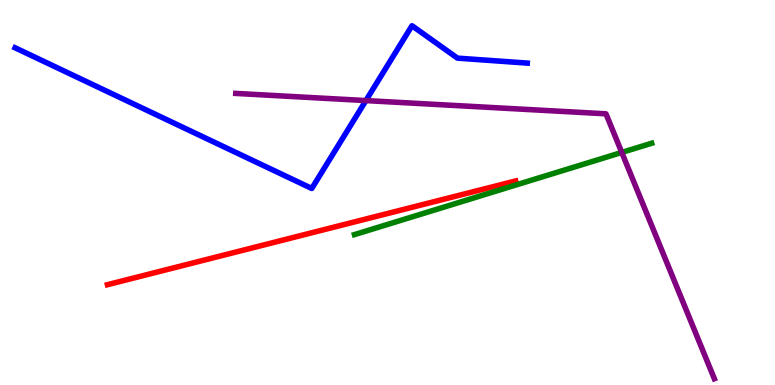[{'lines': ['blue', 'red'], 'intersections': []}, {'lines': ['green', 'red'], 'intersections': []}, {'lines': ['purple', 'red'], 'intersections': []}, {'lines': ['blue', 'green'], 'intersections': []}, {'lines': ['blue', 'purple'], 'intersections': [{'x': 4.72, 'y': 7.39}]}, {'lines': ['green', 'purple'], 'intersections': [{'x': 8.02, 'y': 6.04}]}]